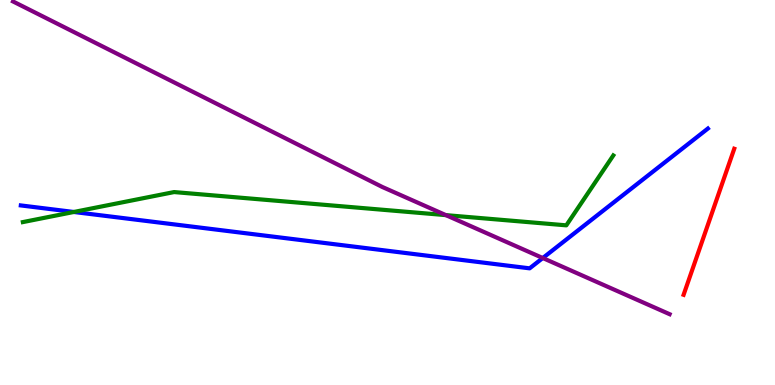[{'lines': ['blue', 'red'], 'intersections': []}, {'lines': ['green', 'red'], 'intersections': []}, {'lines': ['purple', 'red'], 'intersections': []}, {'lines': ['blue', 'green'], 'intersections': [{'x': 0.953, 'y': 4.49}]}, {'lines': ['blue', 'purple'], 'intersections': [{'x': 7.0, 'y': 3.3}]}, {'lines': ['green', 'purple'], 'intersections': [{'x': 5.75, 'y': 4.41}]}]